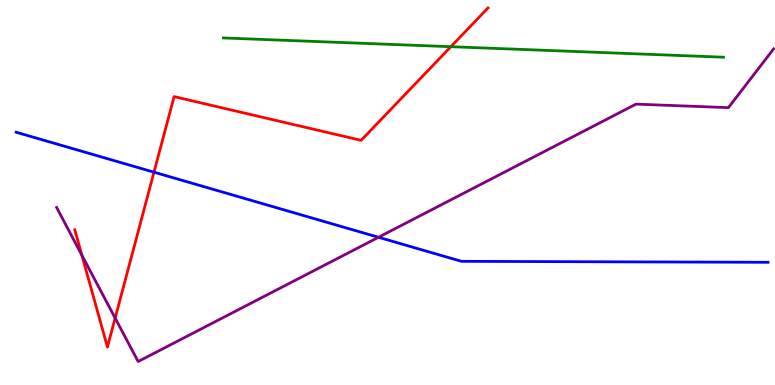[{'lines': ['blue', 'red'], 'intersections': [{'x': 1.99, 'y': 5.53}]}, {'lines': ['green', 'red'], 'intersections': [{'x': 5.82, 'y': 8.79}]}, {'lines': ['purple', 'red'], 'intersections': [{'x': 1.06, 'y': 3.37}, {'x': 1.49, 'y': 1.74}]}, {'lines': ['blue', 'green'], 'intersections': []}, {'lines': ['blue', 'purple'], 'intersections': [{'x': 4.88, 'y': 3.84}]}, {'lines': ['green', 'purple'], 'intersections': []}]